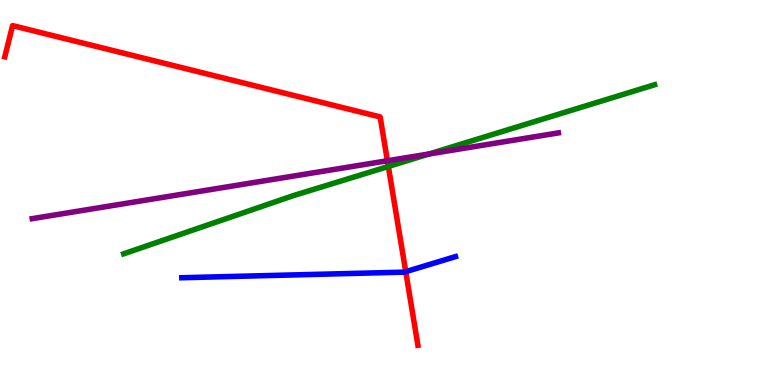[{'lines': ['blue', 'red'], 'intersections': [{'x': 5.24, 'y': 2.94}]}, {'lines': ['green', 'red'], 'intersections': [{'x': 5.01, 'y': 5.68}]}, {'lines': ['purple', 'red'], 'intersections': [{'x': 5.0, 'y': 5.82}]}, {'lines': ['blue', 'green'], 'intersections': []}, {'lines': ['blue', 'purple'], 'intersections': []}, {'lines': ['green', 'purple'], 'intersections': [{'x': 5.54, 'y': 6.0}]}]